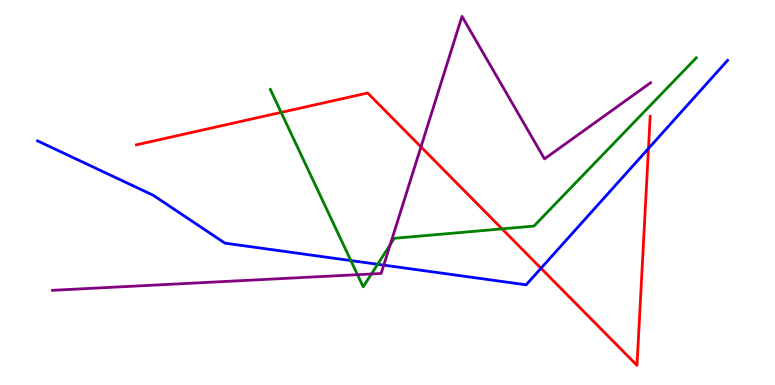[{'lines': ['blue', 'red'], 'intersections': [{'x': 6.98, 'y': 3.03}, {'x': 8.37, 'y': 6.14}]}, {'lines': ['green', 'red'], 'intersections': [{'x': 3.63, 'y': 7.08}, {'x': 6.48, 'y': 4.06}]}, {'lines': ['purple', 'red'], 'intersections': [{'x': 5.43, 'y': 6.18}]}, {'lines': ['blue', 'green'], 'intersections': [{'x': 4.53, 'y': 3.23}, {'x': 4.87, 'y': 3.14}]}, {'lines': ['blue', 'purple'], 'intersections': [{'x': 4.95, 'y': 3.11}]}, {'lines': ['green', 'purple'], 'intersections': [{'x': 4.61, 'y': 2.87}, {'x': 4.79, 'y': 2.88}, {'x': 5.04, 'y': 3.65}]}]